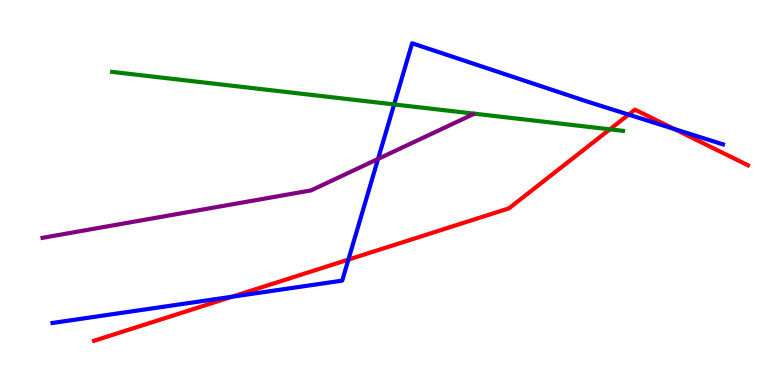[{'lines': ['blue', 'red'], 'intersections': [{'x': 2.99, 'y': 2.29}, {'x': 4.5, 'y': 3.26}, {'x': 8.11, 'y': 7.02}, {'x': 8.7, 'y': 6.65}]}, {'lines': ['green', 'red'], 'intersections': [{'x': 7.87, 'y': 6.64}]}, {'lines': ['purple', 'red'], 'intersections': []}, {'lines': ['blue', 'green'], 'intersections': [{'x': 5.09, 'y': 7.29}]}, {'lines': ['blue', 'purple'], 'intersections': [{'x': 4.88, 'y': 5.87}]}, {'lines': ['green', 'purple'], 'intersections': []}]